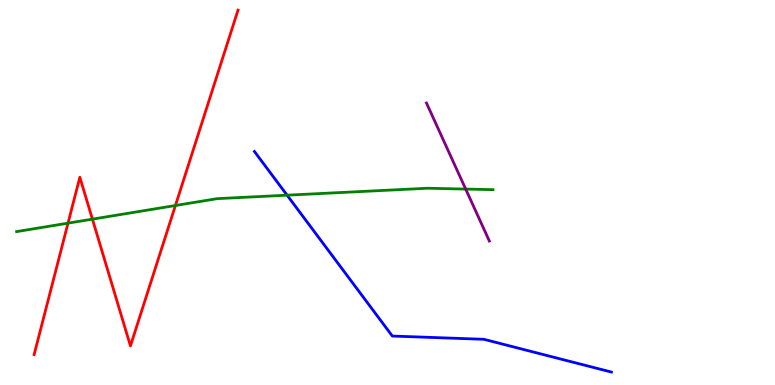[{'lines': ['blue', 'red'], 'intersections': []}, {'lines': ['green', 'red'], 'intersections': [{'x': 0.878, 'y': 4.2}, {'x': 1.19, 'y': 4.31}, {'x': 2.26, 'y': 4.66}]}, {'lines': ['purple', 'red'], 'intersections': []}, {'lines': ['blue', 'green'], 'intersections': [{'x': 3.7, 'y': 4.93}]}, {'lines': ['blue', 'purple'], 'intersections': []}, {'lines': ['green', 'purple'], 'intersections': [{'x': 6.01, 'y': 5.09}]}]